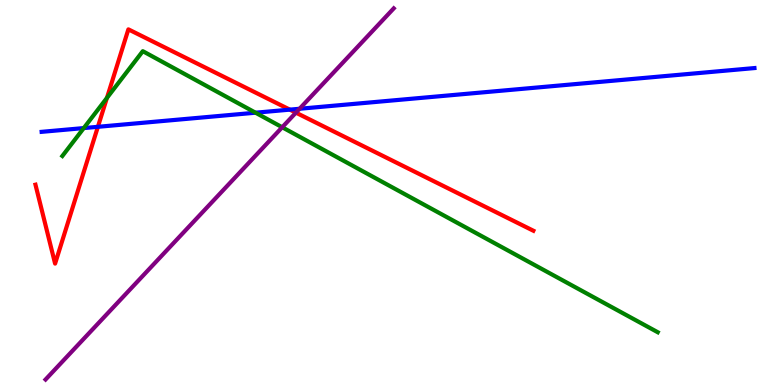[{'lines': ['blue', 'red'], 'intersections': [{'x': 1.26, 'y': 6.71}, {'x': 3.74, 'y': 7.15}]}, {'lines': ['green', 'red'], 'intersections': [{'x': 1.38, 'y': 7.46}]}, {'lines': ['purple', 'red'], 'intersections': [{'x': 3.82, 'y': 7.07}]}, {'lines': ['blue', 'green'], 'intersections': [{'x': 1.08, 'y': 6.67}, {'x': 3.3, 'y': 7.07}]}, {'lines': ['blue', 'purple'], 'intersections': [{'x': 3.87, 'y': 7.17}]}, {'lines': ['green', 'purple'], 'intersections': [{'x': 3.64, 'y': 6.69}]}]